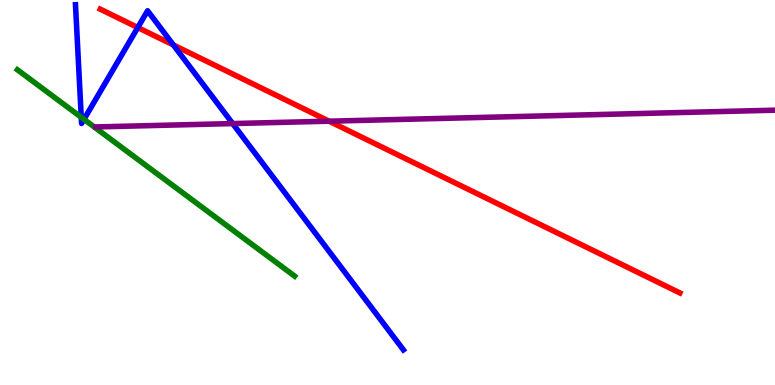[{'lines': ['blue', 'red'], 'intersections': [{'x': 1.78, 'y': 9.28}, {'x': 2.24, 'y': 8.83}]}, {'lines': ['green', 'red'], 'intersections': []}, {'lines': ['purple', 'red'], 'intersections': [{'x': 4.25, 'y': 6.85}]}, {'lines': ['blue', 'green'], 'intersections': [{'x': 1.05, 'y': 6.95}, {'x': 1.08, 'y': 6.9}]}, {'lines': ['blue', 'purple'], 'intersections': [{'x': 3.0, 'y': 6.79}]}, {'lines': ['green', 'purple'], 'intersections': []}]